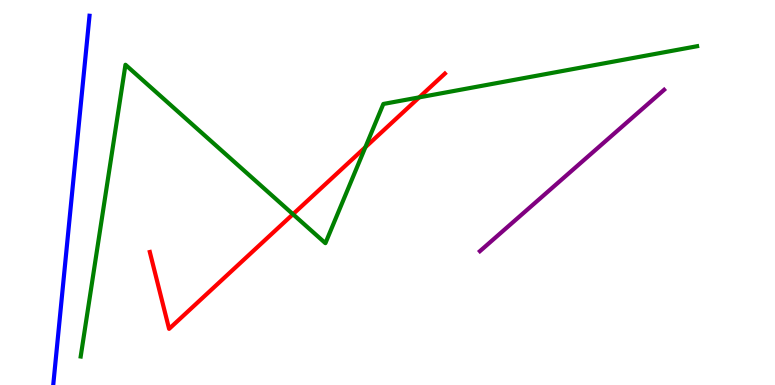[{'lines': ['blue', 'red'], 'intersections': []}, {'lines': ['green', 'red'], 'intersections': [{'x': 3.78, 'y': 4.44}, {'x': 4.71, 'y': 6.18}, {'x': 5.41, 'y': 7.47}]}, {'lines': ['purple', 'red'], 'intersections': []}, {'lines': ['blue', 'green'], 'intersections': []}, {'lines': ['blue', 'purple'], 'intersections': []}, {'lines': ['green', 'purple'], 'intersections': []}]